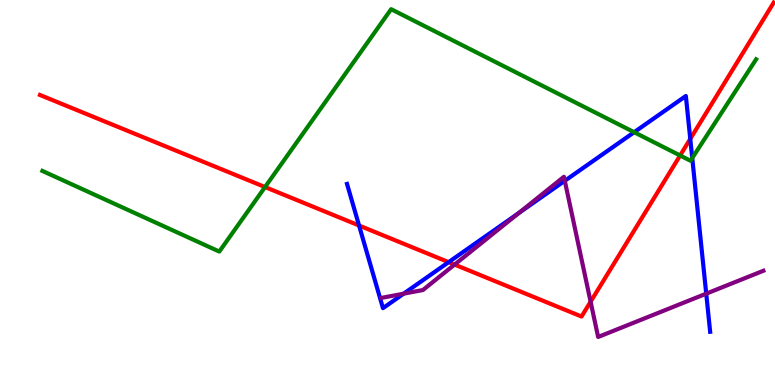[{'lines': ['blue', 'red'], 'intersections': [{'x': 4.63, 'y': 4.14}, {'x': 5.79, 'y': 3.19}, {'x': 8.91, 'y': 6.39}]}, {'lines': ['green', 'red'], 'intersections': [{'x': 3.42, 'y': 5.14}, {'x': 8.78, 'y': 5.96}]}, {'lines': ['purple', 'red'], 'intersections': [{'x': 5.87, 'y': 3.13}, {'x': 7.62, 'y': 2.16}]}, {'lines': ['blue', 'green'], 'intersections': [{'x': 8.18, 'y': 6.57}, {'x': 8.93, 'y': 5.9}]}, {'lines': ['blue', 'purple'], 'intersections': [{'x': 5.21, 'y': 2.37}, {'x': 6.69, 'y': 4.47}, {'x': 7.29, 'y': 5.3}, {'x': 9.11, 'y': 2.37}]}, {'lines': ['green', 'purple'], 'intersections': []}]